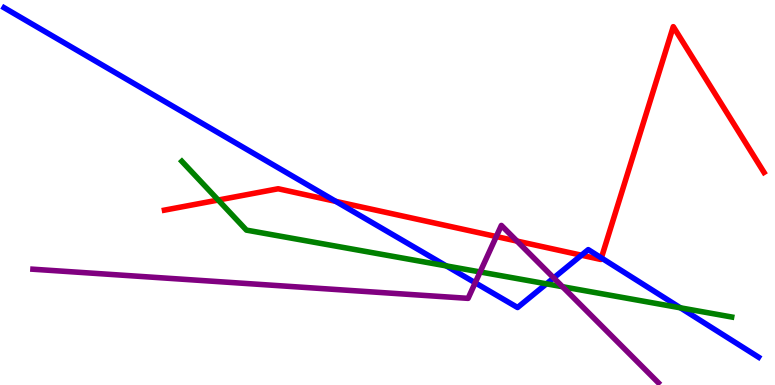[{'lines': ['blue', 'red'], 'intersections': [{'x': 4.33, 'y': 4.77}, {'x': 7.5, 'y': 3.37}, {'x': 7.76, 'y': 3.3}]}, {'lines': ['green', 'red'], 'intersections': [{'x': 2.82, 'y': 4.8}]}, {'lines': ['purple', 'red'], 'intersections': [{'x': 6.4, 'y': 3.86}, {'x': 6.67, 'y': 3.74}]}, {'lines': ['blue', 'green'], 'intersections': [{'x': 5.76, 'y': 3.09}, {'x': 7.05, 'y': 2.63}, {'x': 8.78, 'y': 2.0}]}, {'lines': ['blue', 'purple'], 'intersections': [{'x': 6.13, 'y': 2.66}, {'x': 7.14, 'y': 2.78}]}, {'lines': ['green', 'purple'], 'intersections': [{'x': 6.2, 'y': 2.94}, {'x': 7.26, 'y': 2.55}]}]